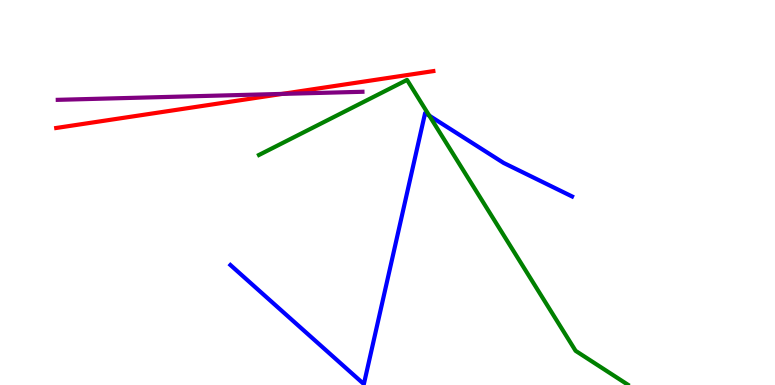[{'lines': ['blue', 'red'], 'intersections': []}, {'lines': ['green', 'red'], 'intersections': []}, {'lines': ['purple', 'red'], 'intersections': [{'x': 3.64, 'y': 7.56}]}, {'lines': ['blue', 'green'], 'intersections': [{'x': 5.54, 'y': 7.0}]}, {'lines': ['blue', 'purple'], 'intersections': []}, {'lines': ['green', 'purple'], 'intersections': []}]